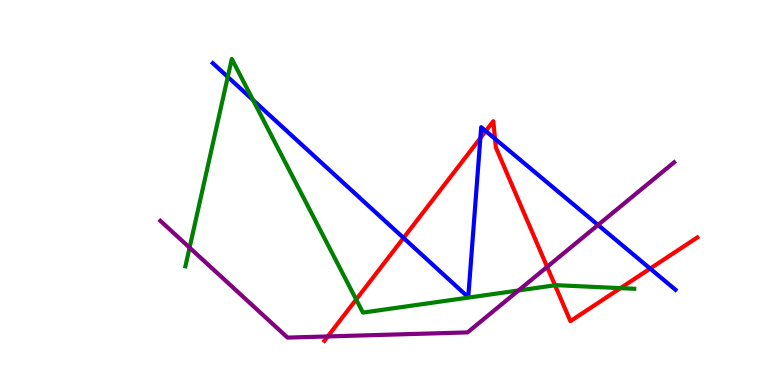[{'lines': ['blue', 'red'], 'intersections': [{'x': 5.21, 'y': 3.82}, {'x': 6.2, 'y': 6.41}, {'x': 6.27, 'y': 6.6}, {'x': 6.39, 'y': 6.39}, {'x': 8.39, 'y': 3.02}]}, {'lines': ['green', 'red'], 'intersections': [{'x': 4.6, 'y': 2.22}, {'x': 7.16, 'y': 2.59}, {'x': 8.01, 'y': 2.52}]}, {'lines': ['purple', 'red'], 'intersections': [{'x': 4.23, 'y': 1.26}, {'x': 7.06, 'y': 3.07}]}, {'lines': ['blue', 'green'], 'intersections': [{'x': 2.94, 'y': 8.0}, {'x': 3.27, 'y': 7.4}]}, {'lines': ['blue', 'purple'], 'intersections': [{'x': 7.72, 'y': 4.16}]}, {'lines': ['green', 'purple'], 'intersections': [{'x': 2.45, 'y': 3.57}, {'x': 6.69, 'y': 2.46}]}]